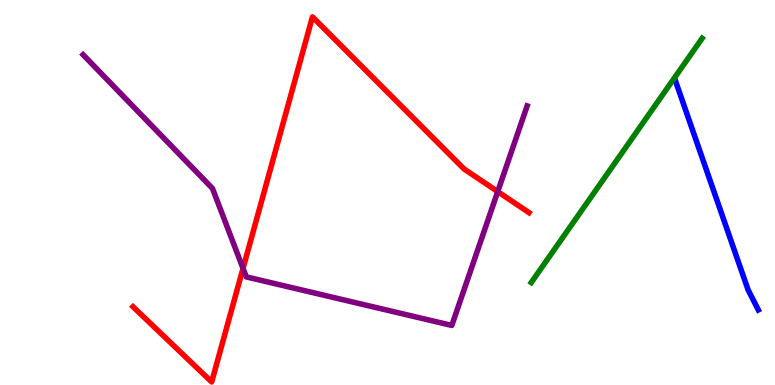[{'lines': ['blue', 'red'], 'intersections': []}, {'lines': ['green', 'red'], 'intersections': []}, {'lines': ['purple', 'red'], 'intersections': [{'x': 3.14, 'y': 3.03}, {'x': 6.42, 'y': 5.02}]}, {'lines': ['blue', 'green'], 'intersections': []}, {'lines': ['blue', 'purple'], 'intersections': []}, {'lines': ['green', 'purple'], 'intersections': []}]